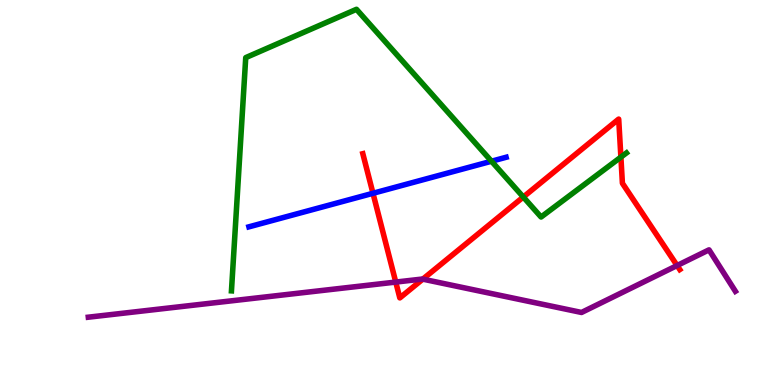[{'lines': ['blue', 'red'], 'intersections': [{'x': 4.81, 'y': 4.98}]}, {'lines': ['green', 'red'], 'intersections': [{'x': 6.75, 'y': 4.88}, {'x': 8.01, 'y': 5.92}]}, {'lines': ['purple', 'red'], 'intersections': [{'x': 5.11, 'y': 2.67}, {'x': 5.46, 'y': 2.75}, {'x': 8.74, 'y': 3.1}]}, {'lines': ['blue', 'green'], 'intersections': [{'x': 6.34, 'y': 5.81}]}, {'lines': ['blue', 'purple'], 'intersections': []}, {'lines': ['green', 'purple'], 'intersections': []}]